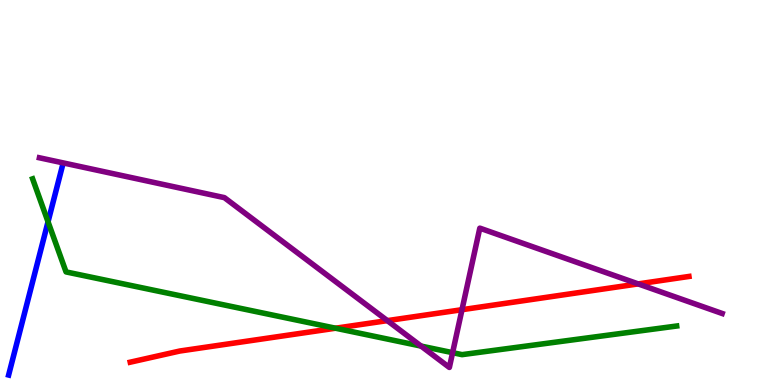[{'lines': ['blue', 'red'], 'intersections': []}, {'lines': ['green', 'red'], 'intersections': [{'x': 4.33, 'y': 1.47}]}, {'lines': ['purple', 'red'], 'intersections': [{'x': 5.0, 'y': 1.67}, {'x': 5.96, 'y': 1.96}, {'x': 8.23, 'y': 2.63}]}, {'lines': ['blue', 'green'], 'intersections': [{'x': 0.62, 'y': 4.24}]}, {'lines': ['blue', 'purple'], 'intersections': []}, {'lines': ['green', 'purple'], 'intersections': [{'x': 5.43, 'y': 1.01}, {'x': 5.84, 'y': 0.84}]}]